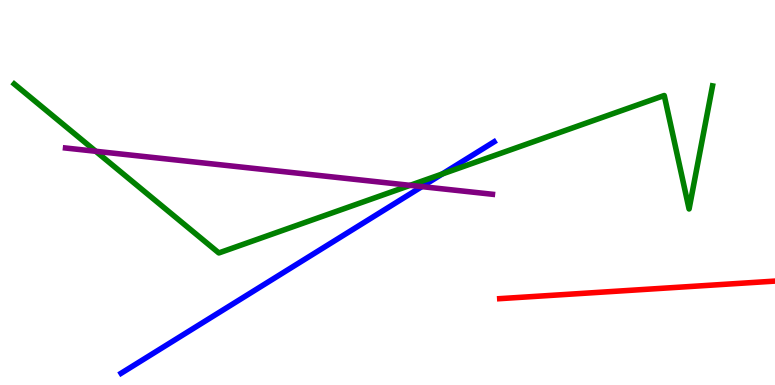[{'lines': ['blue', 'red'], 'intersections': []}, {'lines': ['green', 'red'], 'intersections': []}, {'lines': ['purple', 'red'], 'intersections': []}, {'lines': ['blue', 'green'], 'intersections': [{'x': 5.71, 'y': 5.48}]}, {'lines': ['blue', 'purple'], 'intersections': [{'x': 5.44, 'y': 5.15}]}, {'lines': ['green', 'purple'], 'intersections': [{'x': 1.24, 'y': 6.07}, {'x': 5.29, 'y': 5.19}]}]